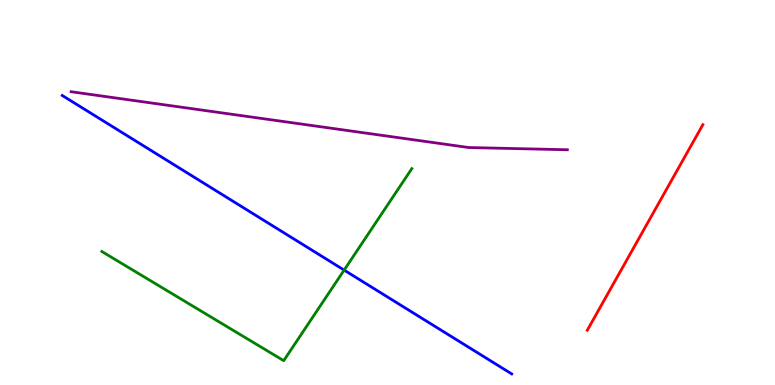[{'lines': ['blue', 'red'], 'intersections': []}, {'lines': ['green', 'red'], 'intersections': []}, {'lines': ['purple', 'red'], 'intersections': []}, {'lines': ['blue', 'green'], 'intersections': [{'x': 4.44, 'y': 2.98}]}, {'lines': ['blue', 'purple'], 'intersections': []}, {'lines': ['green', 'purple'], 'intersections': []}]